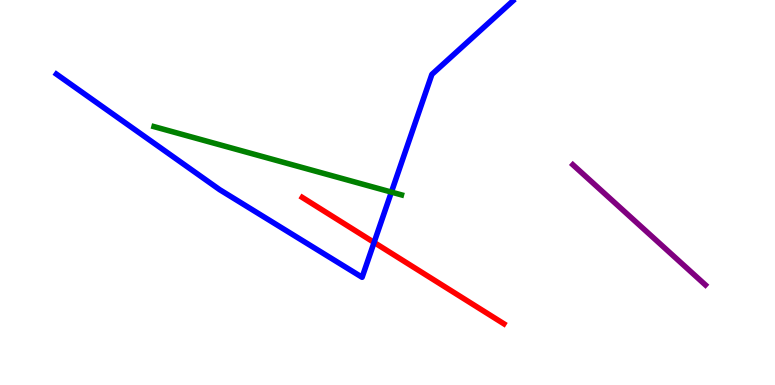[{'lines': ['blue', 'red'], 'intersections': [{'x': 4.83, 'y': 3.7}]}, {'lines': ['green', 'red'], 'intersections': []}, {'lines': ['purple', 'red'], 'intersections': []}, {'lines': ['blue', 'green'], 'intersections': [{'x': 5.05, 'y': 5.01}]}, {'lines': ['blue', 'purple'], 'intersections': []}, {'lines': ['green', 'purple'], 'intersections': []}]